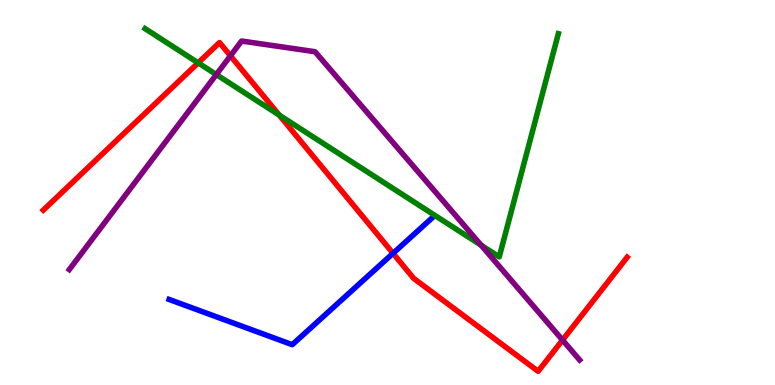[{'lines': ['blue', 'red'], 'intersections': [{'x': 5.07, 'y': 3.42}]}, {'lines': ['green', 'red'], 'intersections': [{'x': 2.56, 'y': 8.37}, {'x': 3.6, 'y': 7.01}]}, {'lines': ['purple', 'red'], 'intersections': [{'x': 2.97, 'y': 8.55}, {'x': 7.26, 'y': 1.17}]}, {'lines': ['blue', 'green'], 'intersections': []}, {'lines': ['blue', 'purple'], 'intersections': []}, {'lines': ['green', 'purple'], 'intersections': [{'x': 2.79, 'y': 8.06}, {'x': 6.21, 'y': 3.63}]}]